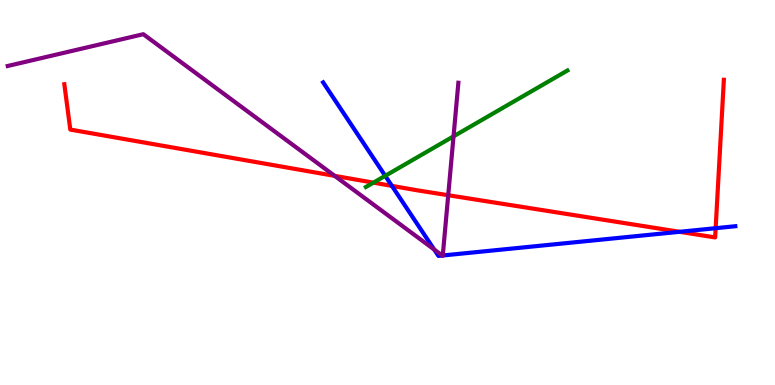[{'lines': ['blue', 'red'], 'intersections': [{'x': 5.06, 'y': 5.17}, {'x': 8.77, 'y': 3.98}, {'x': 9.23, 'y': 4.07}]}, {'lines': ['green', 'red'], 'intersections': [{'x': 4.82, 'y': 5.26}]}, {'lines': ['purple', 'red'], 'intersections': [{'x': 4.32, 'y': 5.43}, {'x': 5.78, 'y': 4.93}]}, {'lines': ['blue', 'green'], 'intersections': [{'x': 4.97, 'y': 5.43}]}, {'lines': ['blue', 'purple'], 'intersections': [{'x': 5.6, 'y': 3.52}, {'x': 5.71, 'y': 3.36}, {'x': 5.71, 'y': 3.36}]}, {'lines': ['green', 'purple'], 'intersections': [{'x': 5.85, 'y': 6.46}]}]